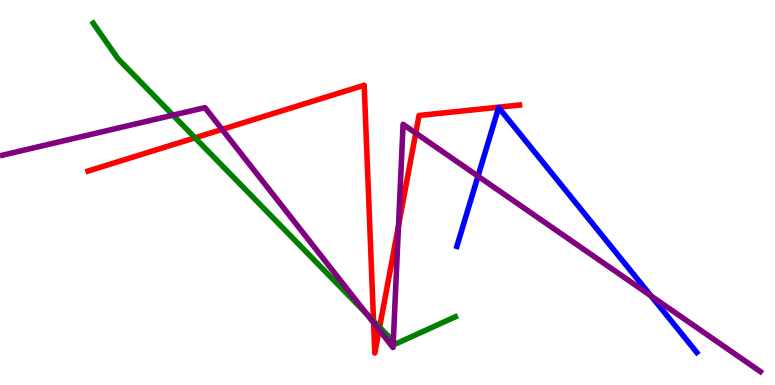[{'lines': ['blue', 'red'], 'intersections': []}, {'lines': ['green', 'red'], 'intersections': [{'x': 2.52, 'y': 6.42}, {'x': 4.82, 'y': 1.66}, {'x': 4.9, 'y': 1.5}]}, {'lines': ['purple', 'red'], 'intersections': [{'x': 2.87, 'y': 6.64}, {'x': 4.82, 'y': 1.62}, {'x': 4.89, 'y': 1.43}, {'x': 5.14, 'y': 4.14}, {'x': 5.36, 'y': 6.54}]}, {'lines': ['blue', 'green'], 'intersections': []}, {'lines': ['blue', 'purple'], 'intersections': [{'x': 6.17, 'y': 5.42}, {'x': 8.4, 'y': 2.31}]}, {'lines': ['green', 'purple'], 'intersections': [{'x': 2.23, 'y': 7.01}, {'x': 4.73, 'y': 1.85}, {'x': 5.07, 'y': 1.14}]}]